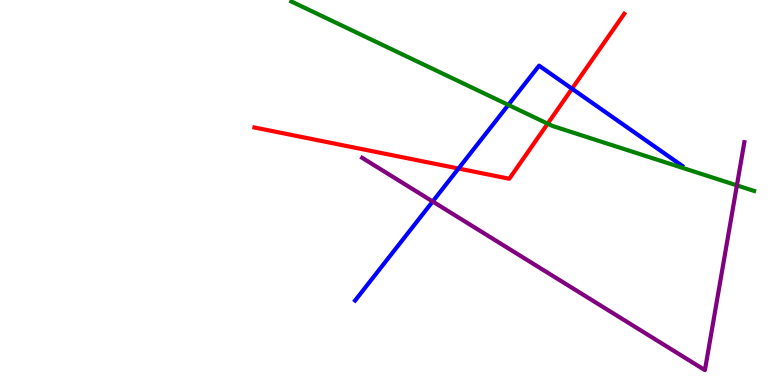[{'lines': ['blue', 'red'], 'intersections': [{'x': 5.92, 'y': 5.62}, {'x': 7.38, 'y': 7.7}]}, {'lines': ['green', 'red'], 'intersections': [{'x': 7.07, 'y': 6.79}]}, {'lines': ['purple', 'red'], 'intersections': []}, {'lines': ['blue', 'green'], 'intersections': [{'x': 6.56, 'y': 7.27}]}, {'lines': ['blue', 'purple'], 'intersections': [{'x': 5.58, 'y': 4.77}]}, {'lines': ['green', 'purple'], 'intersections': [{'x': 9.51, 'y': 5.19}]}]